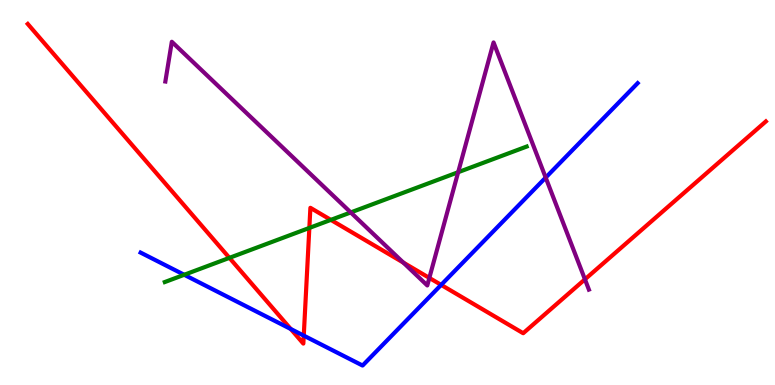[{'lines': ['blue', 'red'], 'intersections': [{'x': 3.75, 'y': 1.45}, {'x': 3.92, 'y': 1.28}, {'x': 5.69, 'y': 2.6}]}, {'lines': ['green', 'red'], 'intersections': [{'x': 2.96, 'y': 3.3}, {'x': 3.99, 'y': 4.08}, {'x': 4.27, 'y': 4.29}]}, {'lines': ['purple', 'red'], 'intersections': [{'x': 5.2, 'y': 3.18}, {'x': 5.54, 'y': 2.78}, {'x': 7.55, 'y': 2.74}]}, {'lines': ['blue', 'green'], 'intersections': [{'x': 2.38, 'y': 2.86}]}, {'lines': ['blue', 'purple'], 'intersections': [{'x': 7.04, 'y': 5.39}]}, {'lines': ['green', 'purple'], 'intersections': [{'x': 4.53, 'y': 4.48}, {'x': 5.91, 'y': 5.53}]}]